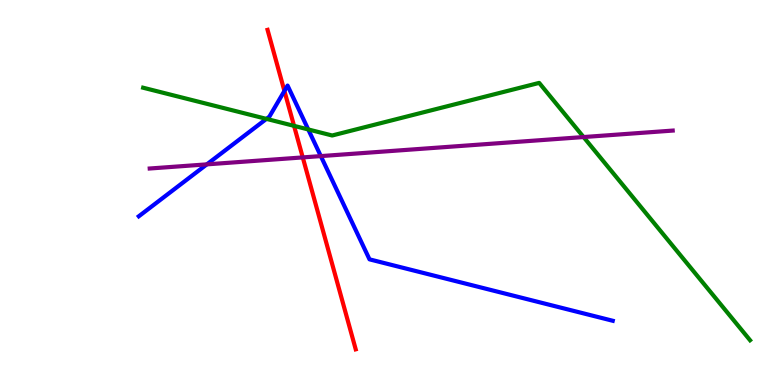[{'lines': ['blue', 'red'], 'intersections': [{'x': 3.67, 'y': 7.64}]}, {'lines': ['green', 'red'], 'intersections': [{'x': 3.79, 'y': 6.73}]}, {'lines': ['purple', 'red'], 'intersections': [{'x': 3.91, 'y': 5.91}]}, {'lines': ['blue', 'green'], 'intersections': [{'x': 3.44, 'y': 6.91}, {'x': 3.98, 'y': 6.64}]}, {'lines': ['blue', 'purple'], 'intersections': [{'x': 2.67, 'y': 5.73}, {'x': 4.14, 'y': 5.95}]}, {'lines': ['green', 'purple'], 'intersections': [{'x': 7.53, 'y': 6.44}]}]